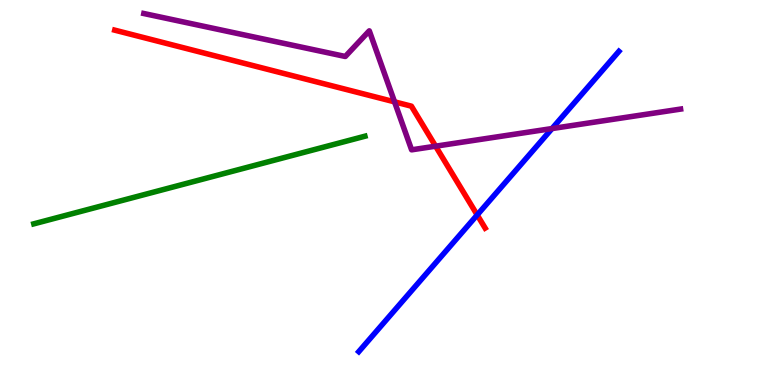[{'lines': ['blue', 'red'], 'intersections': [{'x': 6.16, 'y': 4.42}]}, {'lines': ['green', 'red'], 'intersections': []}, {'lines': ['purple', 'red'], 'intersections': [{'x': 5.09, 'y': 7.35}, {'x': 5.62, 'y': 6.2}]}, {'lines': ['blue', 'green'], 'intersections': []}, {'lines': ['blue', 'purple'], 'intersections': [{'x': 7.12, 'y': 6.66}]}, {'lines': ['green', 'purple'], 'intersections': []}]